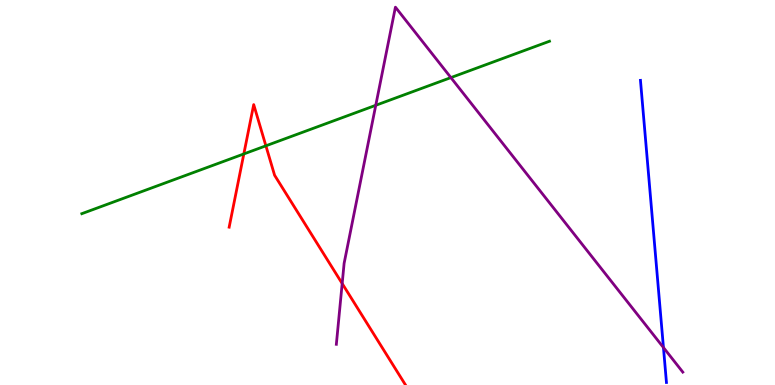[{'lines': ['blue', 'red'], 'intersections': []}, {'lines': ['green', 'red'], 'intersections': [{'x': 3.15, 'y': 6.0}, {'x': 3.43, 'y': 6.21}]}, {'lines': ['purple', 'red'], 'intersections': [{'x': 4.42, 'y': 2.64}]}, {'lines': ['blue', 'green'], 'intersections': []}, {'lines': ['blue', 'purple'], 'intersections': [{'x': 8.56, 'y': 0.973}]}, {'lines': ['green', 'purple'], 'intersections': [{'x': 4.85, 'y': 7.26}, {'x': 5.82, 'y': 7.98}]}]